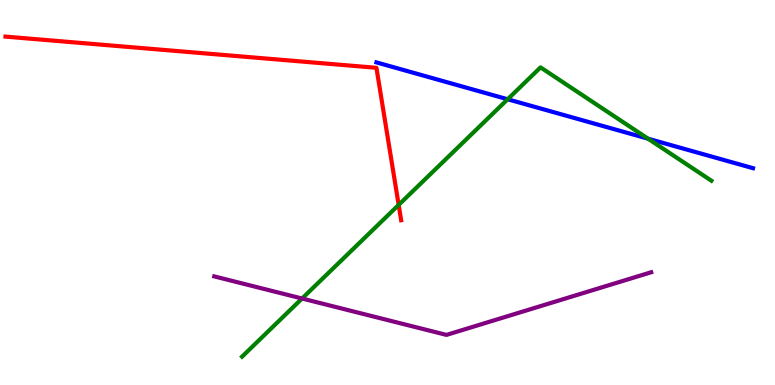[{'lines': ['blue', 'red'], 'intersections': []}, {'lines': ['green', 'red'], 'intersections': [{'x': 5.14, 'y': 4.68}]}, {'lines': ['purple', 'red'], 'intersections': []}, {'lines': ['blue', 'green'], 'intersections': [{'x': 6.55, 'y': 7.42}, {'x': 8.36, 'y': 6.4}]}, {'lines': ['blue', 'purple'], 'intersections': []}, {'lines': ['green', 'purple'], 'intersections': [{'x': 3.9, 'y': 2.25}]}]